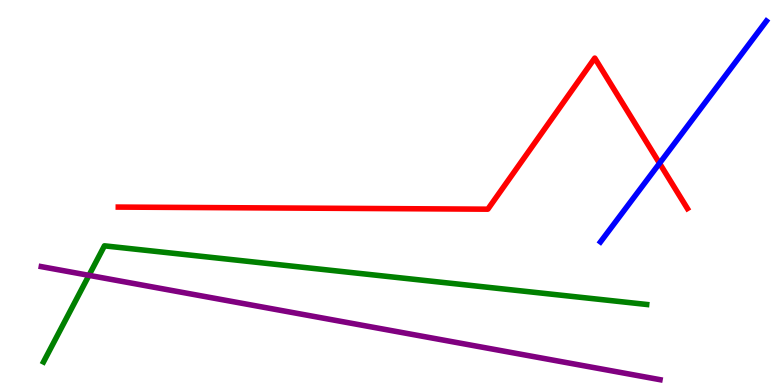[{'lines': ['blue', 'red'], 'intersections': [{'x': 8.51, 'y': 5.76}]}, {'lines': ['green', 'red'], 'intersections': []}, {'lines': ['purple', 'red'], 'intersections': []}, {'lines': ['blue', 'green'], 'intersections': []}, {'lines': ['blue', 'purple'], 'intersections': []}, {'lines': ['green', 'purple'], 'intersections': [{'x': 1.15, 'y': 2.85}]}]